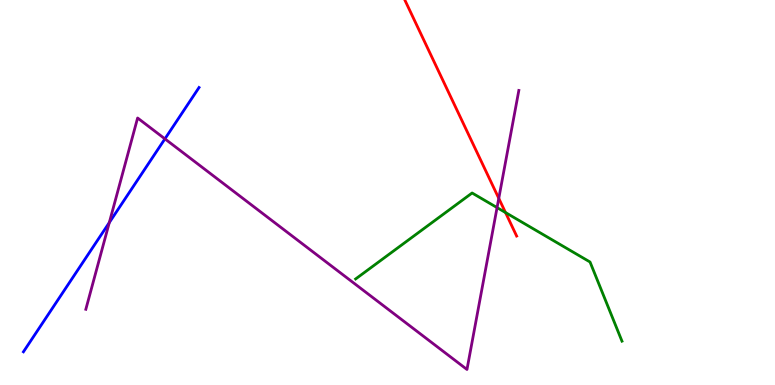[{'lines': ['blue', 'red'], 'intersections': []}, {'lines': ['green', 'red'], 'intersections': [{'x': 6.52, 'y': 4.48}]}, {'lines': ['purple', 'red'], 'intersections': [{'x': 6.44, 'y': 4.85}]}, {'lines': ['blue', 'green'], 'intersections': []}, {'lines': ['blue', 'purple'], 'intersections': [{'x': 1.41, 'y': 4.22}, {'x': 2.13, 'y': 6.39}]}, {'lines': ['green', 'purple'], 'intersections': [{'x': 6.41, 'y': 4.61}]}]